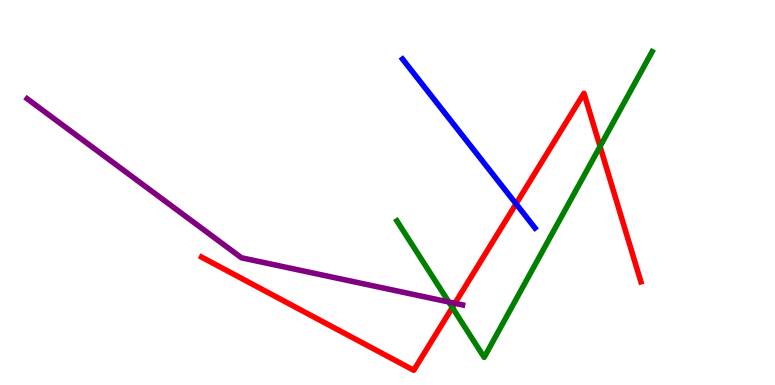[{'lines': ['blue', 'red'], 'intersections': [{'x': 6.66, 'y': 4.71}]}, {'lines': ['green', 'red'], 'intersections': [{'x': 5.84, 'y': 2.01}, {'x': 7.74, 'y': 6.2}]}, {'lines': ['purple', 'red'], 'intersections': [{'x': 5.87, 'y': 2.12}]}, {'lines': ['blue', 'green'], 'intersections': []}, {'lines': ['blue', 'purple'], 'intersections': []}, {'lines': ['green', 'purple'], 'intersections': [{'x': 5.79, 'y': 2.16}]}]